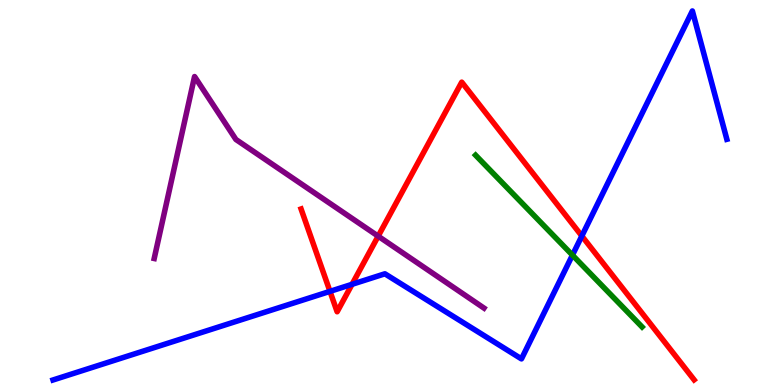[{'lines': ['blue', 'red'], 'intersections': [{'x': 4.26, 'y': 2.43}, {'x': 4.54, 'y': 2.62}, {'x': 7.51, 'y': 3.87}]}, {'lines': ['green', 'red'], 'intersections': []}, {'lines': ['purple', 'red'], 'intersections': [{'x': 4.88, 'y': 3.87}]}, {'lines': ['blue', 'green'], 'intersections': [{'x': 7.39, 'y': 3.37}]}, {'lines': ['blue', 'purple'], 'intersections': []}, {'lines': ['green', 'purple'], 'intersections': []}]